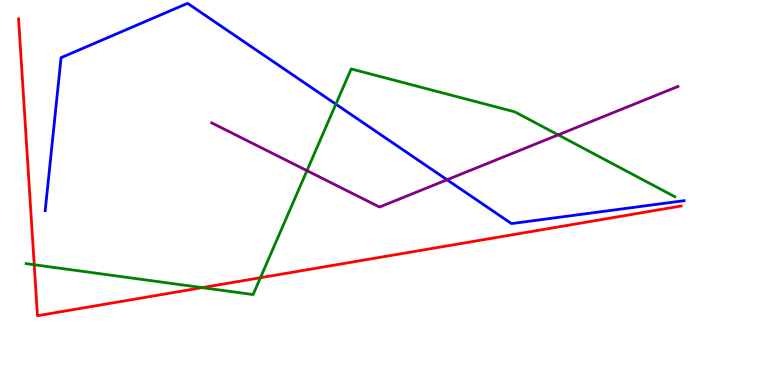[{'lines': ['blue', 'red'], 'intersections': []}, {'lines': ['green', 'red'], 'intersections': [{'x': 0.442, 'y': 3.12}, {'x': 2.61, 'y': 2.53}, {'x': 3.36, 'y': 2.79}]}, {'lines': ['purple', 'red'], 'intersections': []}, {'lines': ['blue', 'green'], 'intersections': [{'x': 4.33, 'y': 7.29}]}, {'lines': ['blue', 'purple'], 'intersections': [{'x': 5.77, 'y': 5.33}]}, {'lines': ['green', 'purple'], 'intersections': [{'x': 3.96, 'y': 5.57}, {'x': 7.2, 'y': 6.5}]}]